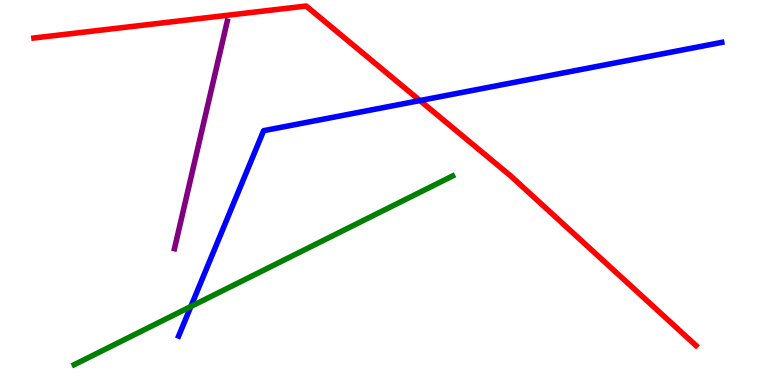[{'lines': ['blue', 'red'], 'intersections': [{'x': 5.42, 'y': 7.39}]}, {'lines': ['green', 'red'], 'intersections': []}, {'lines': ['purple', 'red'], 'intersections': []}, {'lines': ['blue', 'green'], 'intersections': [{'x': 2.46, 'y': 2.04}]}, {'lines': ['blue', 'purple'], 'intersections': []}, {'lines': ['green', 'purple'], 'intersections': []}]